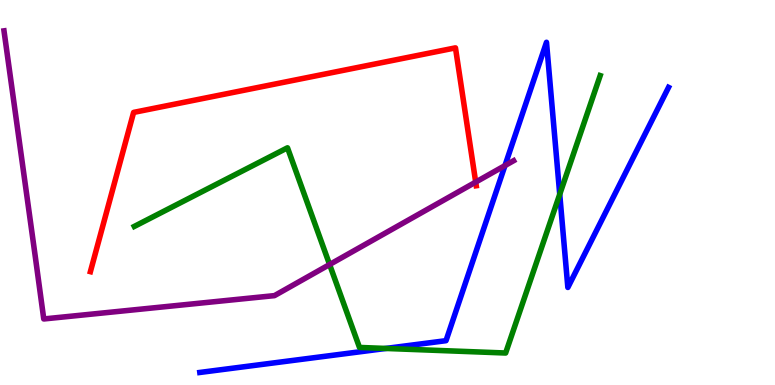[{'lines': ['blue', 'red'], 'intersections': []}, {'lines': ['green', 'red'], 'intersections': []}, {'lines': ['purple', 'red'], 'intersections': [{'x': 6.14, 'y': 5.27}]}, {'lines': ['blue', 'green'], 'intersections': [{'x': 4.98, 'y': 0.949}, {'x': 7.22, 'y': 4.95}]}, {'lines': ['blue', 'purple'], 'intersections': [{'x': 6.52, 'y': 5.7}]}, {'lines': ['green', 'purple'], 'intersections': [{'x': 4.25, 'y': 3.13}]}]